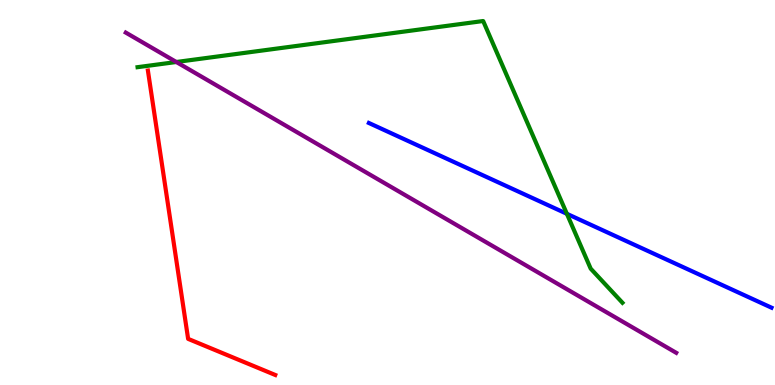[{'lines': ['blue', 'red'], 'intersections': []}, {'lines': ['green', 'red'], 'intersections': []}, {'lines': ['purple', 'red'], 'intersections': []}, {'lines': ['blue', 'green'], 'intersections': [{'x': 7.31, 'y': 4.45}]}, {'lines': ['blue', 'purple'], 'intersections': []}, {'lines': ['green', 'purple'], 'intersections': [{'x': 2.28, 'y': 8.39}]}]